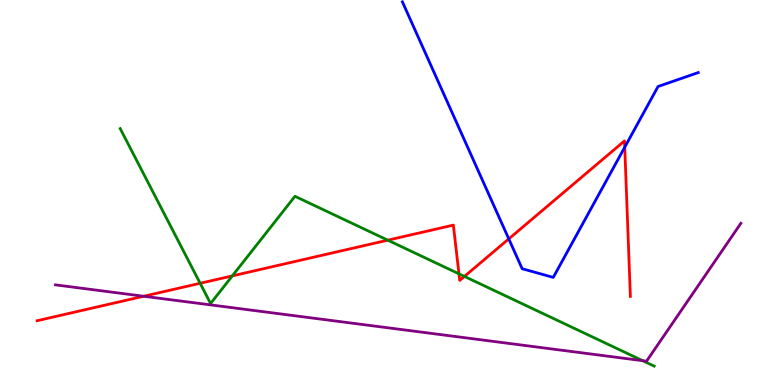[{'lines': ['blue', 'red'], 'intersections': [{'x': 6.56, 'y': 3.8}, {'x': 8.06, 'y': 6.18}]}, {'lines': ['green', 'red'], 'intersections': [{'x': 2.58, 'y': 2.64}, {'x': 3.0, 'y': 2.83}, {'x': 5.0, 'y': 3.76}, {'x': 5.92, 'y': 2.89}, {'x': 5.99, 'y': 2.82}]}, {'lines': ['purple', 'red'], 'intersections': [{'x': 1.85, 'y': 2.31}]}, {'lines': ['blue', 'green'], 'intersections': []}, {'lines': ['blue', 'purple'], 'intersections': []}, {'lines': ['green', 'purple'], 'intersections': [{'x': 8.29, 'y': 0.632}]}]